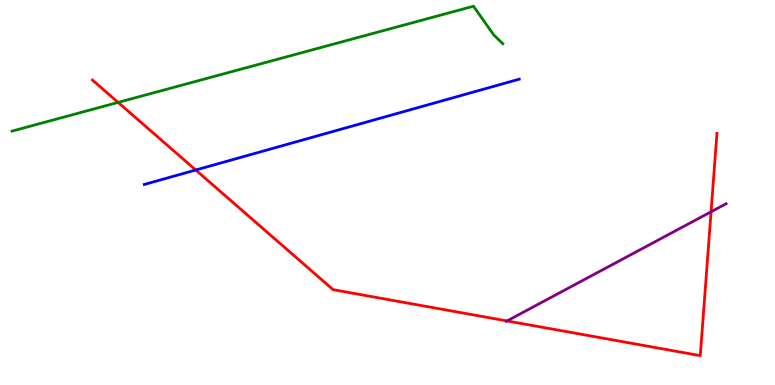[{'lines': ['blue', 'red'], 'intersections': [{'x': 2.53, 'y': 5.58}]}, {'lines': ['green', 'red'], 'intersections': [{'x': 1.52, 'y': 7.34}]}, {'lines': ['purple', 'red'], 'intersections': [{'x': 6.54, 'y': 1.66}, {'x': 9.17, 'y': 4.5}]}, {'lines': ['blue', 'green'], 'intersections': []}, {'lines': ['blue', 'purple'], 'intersections': []}, {'lines': ['green', 'purple'], 'intersections': []}]